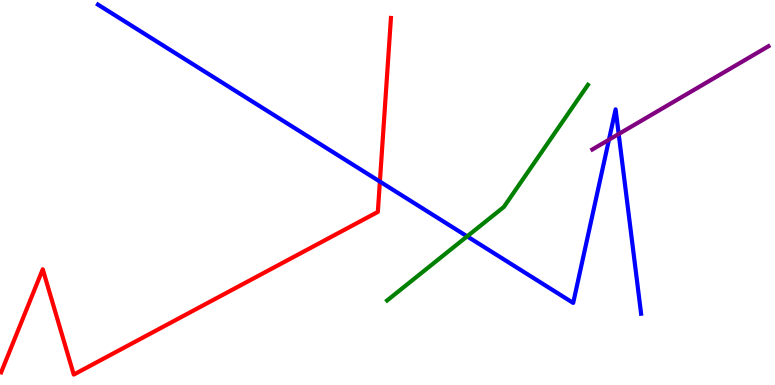[{'lines': ['blue', 'red'], 'intersections': [{'x': 4.9, 'y': 5.28}]}, {'lines': ['green', 'red'], 'intersections': []}, {'lines': ['purple', 'red'], 'intersections': []}, {'lines': ['blue', 'green'], 'intersections': [{'x': 6.03, 'y': 3.86}]}, {'lines': ['blue', 'purple'], 'intersections': [{'x': 7.86, 'y': 6.37}, {'x': 7.98, 'y': 6.52}]}, {'lines': ['green', 'purple'], 'intersections': []}]